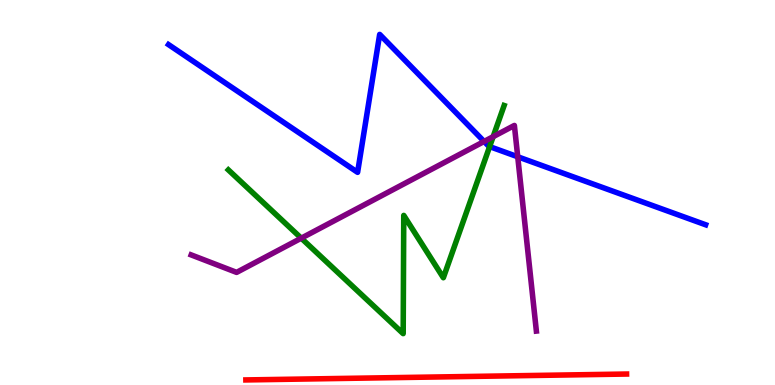[{'lines': ['blue', 'red'], 'intersections': []}, {'lines': ['green', 'red'], 'intersections': []}, {'lines': ['purple', 'red'], 'intersections': []}, {'lines': ['blue', 'green'], 'intersections': [{'x': 6.32, 'y': 6.19}]}, {'lines': ['blue', 'purple'], 'intersections': [{'x': 6.25, 'y': 6.33}, {'x': 6.68, 'y': 5.93}]}, {'lines': ['green', 'purple'], 'intersections': [{'x': 3.89, 'y': 3.81}, {'x': 6.36, 'y': 6.45}]}]